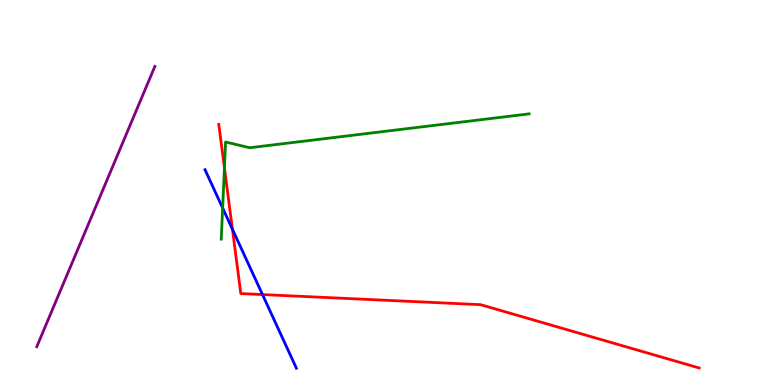[{'lines': ['blue', 'red'], 'intersections': [{'x': 3.0, 'y': 4.04}, {'x': 3.39, 'y': 2.35}]}, {'lines': ['green', 'red'], 'intersections': [{'x': 2.9, 'y': 5.64}]}, {'lines': ['purple', 'red'], 'intersections': []}, {'lines': ['blue', 'green'], 'intersections': [{'x': 2.87, 'y': 4.6}]}, {'lines': ['blue', 'purple'], 'intersections': []}, {'lines': ['green', 'purple'], 'intersections': []}]